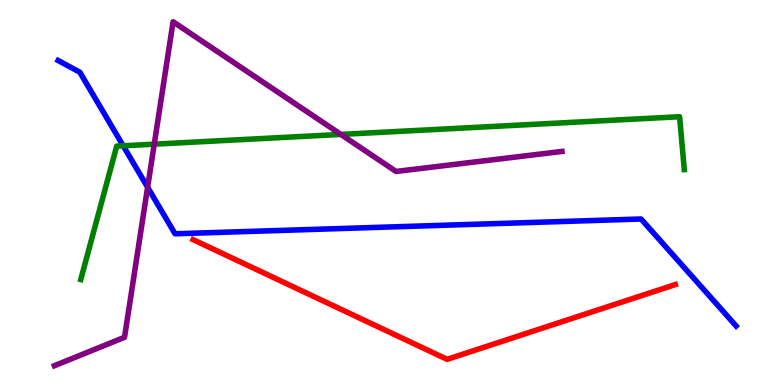[{'lines': ['blue', 'red'], 'intersections': []}, {'lines': ['green', 'red'], 'intersections': []}, {'lines': ['purple', 'red'], 'intersections': []}, {'lines': ['blue', 'green'], 'intersections': [{'x': 1.59, 'y': 6.21}]}, {'lines': ['blue', 'purple'], 'intersections': [{'x': 1.9, 'y': 5.14}]}, {'lines': ['green', 'purple'], 'intersections': [{'x': 1.99, 'y': 6.26}, {'x': 4.4, 'y': 6.51}]}]